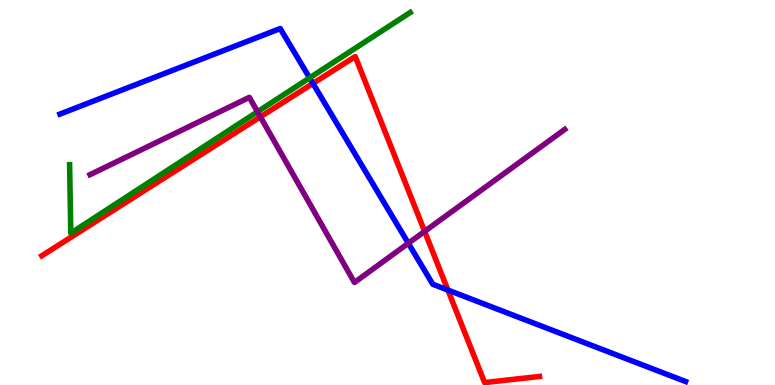[{'lines': ['blue', 'red'], 'intersections': [{'x': 4.04, 'y': 7.83}, {'x': 5.78, 'y': 2.47}]}, {'lines': ['green', 'red'], 'intersections': []}, {'lines': ['purple', 'red'], 'intersections': [{'x': 3.36, 'y': 6.97}, {'x': 5.48, 'y': 3.99}]}, {'lines': ['blue', 'green'], 'intersections': [{'x': 4.0, 'y': 7.98}]}, {'lines': ['blue', 'purple'], 'intersections': [{'x': 5.27, 'y': 3.68}]}, {'lines': ['green', 'purple'], 'intersections': [{'x': 3.32, 'y': 7.1}]}]